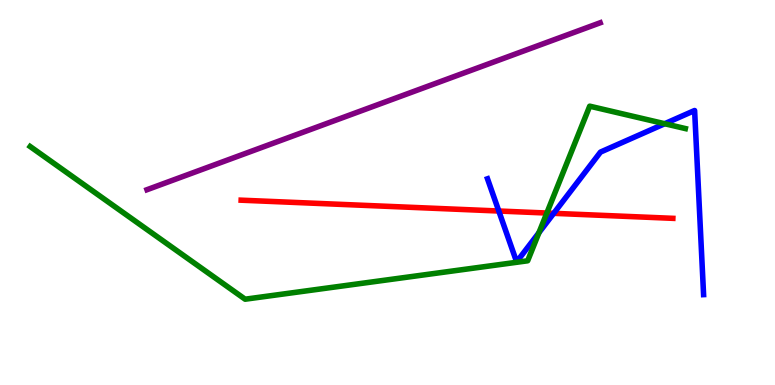[{'lines': ['blue', 'red'], 'intersections': [{'x': 6.44, 'y': 4.52}, {'x': 7.14, 'y': 4.46}]}, {'lines': ['green', 'red'], 'intersections': [{'x': 7.06, 'y': 4.47}]}, {'lines': ['purple', 'red'], 'intersections': []}, {'lines': ['blue', 'green'], 'intersections': [{'x': 6.95, 'y': 3.96}, {'x': 8.58, 'y': 6.79}]}, {'lines': ['blue', 'purple'], 'intersections': []}, {'lines': ['green', 'purple'], 'intersections': []}]